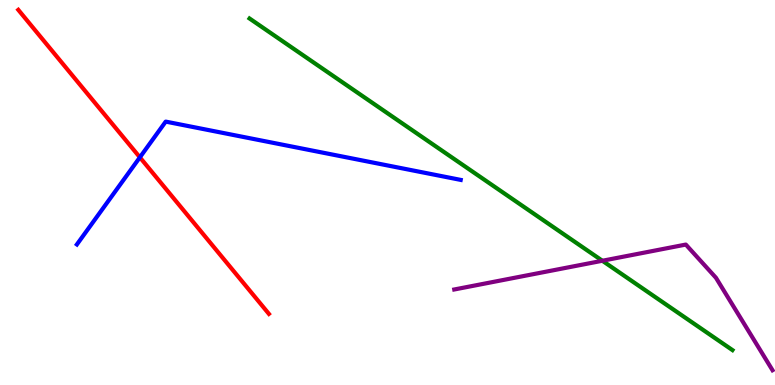[{'lines': ['blue', 'red'], 'intersections': [{'x': 1.8, 'y': 5.91}]}, {'lines': ['green', 'red'], 'intersections': []}, {'lines': ['purple', 'red'], 'intersections': []}, {'lines': ['blue', 'green'], 'intersections': []}, {'lines': ['blue', 'purple'], 'intersections': []}, {'lines': ['green', 'purple'], 'intersections': [{'x': 7.77, 'y': 3.23}]}]